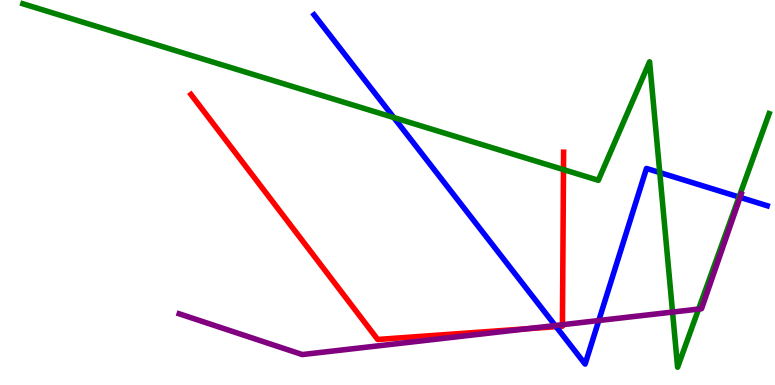[{'lines': ['blue', 'red'], 'intersections': [{'x': 7.18, 'y': 1.52}]}, {'lines': ['green', 'red'], 'intersections': [{'x': 7.27, 'y': 5.59}]}, {'lines': ['purple', 'red'], 'intersections': [{'x': 6.8, 'y': 1.46}, {'x': 7.26, 'y': 1.57}]}, {'lines': ['blue', 'green'], 'intersections': [{'x': 5.08, 'y': 6.95}, {'x': 8.51, 'y': 5.52}, {'x': 9.54, 'y': 4.88}]}, {'lines': ['blue', 'purple'], 'intersections': [{'x': 7.16, 'y': 1.54}, {'x': 7.73, 'y': 1.67}, {'x': 9.55, 'y': 4.87}]}, {'lines': ['green', 'purple'], 'intersections': [{'x': 8.68, 'y': 1.89}, {'x': 9.01, 'y': 1.97}]}]